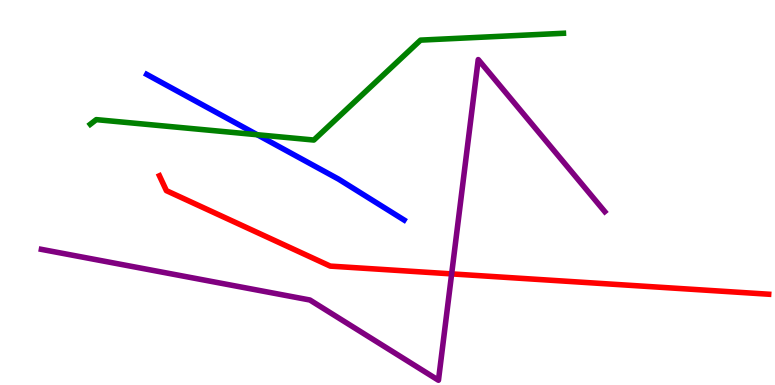[{'lines': ['blue', 'red'], 'intersections': []}, {'lines': ['green', 'red'], 'intersections': []}, {'lines': ['purple', 'red'], 'intersections': [{'x': 5.83, 'y': 2.89}]}, {'lines': ['blue', 'green'], 'intersections': [{'x': 3.32, 'y': 6.5}]}, {'lines': ['blue', 'purple'], 'intersections': []}, {'lines': ['green', 'purple'], 'intersections': []}]